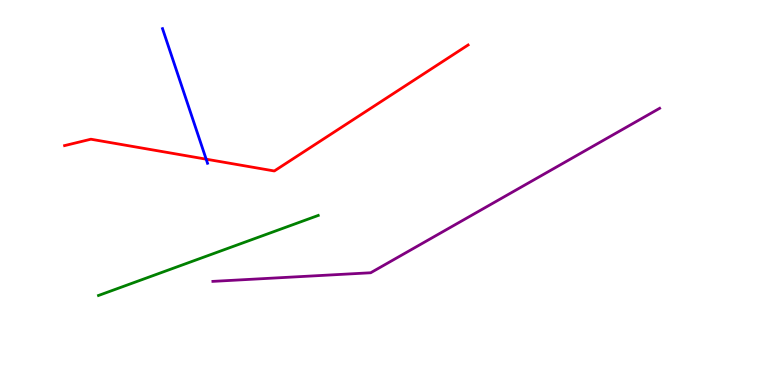[{'lines': ['blue', 'red'], 'intersections': [{'x': 2.66, 'y': 5.87}]}, {'lines': ['green', 'red'], 'intersections': []}, {'lines': ['purple', 'red'], 'intersections': []}, {'lines': ['blue', 'green'], 'intersections': []}, {'lines': ['blue', 'purple'], 'intersections': []}, {'lines': ['green', 'purple'], 'intersections': []}]